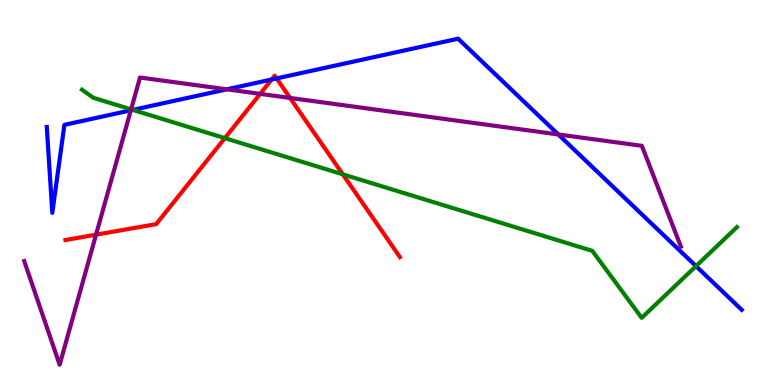[{'lines': ['blue', 'red'], 'intersections': [{'x': 3.5, 'y': 7.93}, {'x': 3.57, 'y': 7.96}]}, {'lines': ['green', 'red'], 'intersections': [{'x': 2.9, 'y': 6.41}, {'x': 4.42, 'y': 5.47}]}, {'lines': ['purple', 'red'], 'intersections': [{'x': 1.24, 'y': 3.9}, {'x': 3.36, 'y': 7.56}, {'x': 3.74, 'y': 7.46}]}, {'lines': ['blue', 'green'], 'intersections': [{'x': 1.71, 'y': 7.15}, {'x': 8.98, 'y': 3.09}]}, {'lines': ['blue', 'purple'], 'intersections': [{'x': 1.69, 'y': 7.13}, {'x': 2.93, 'y': 7.68}, {'x': 7.2, 'y': 6.51}]}, {'lines': ['green', 'purple'], 'intersections': [{'x': 1.69, 'y': 7.16}]}]